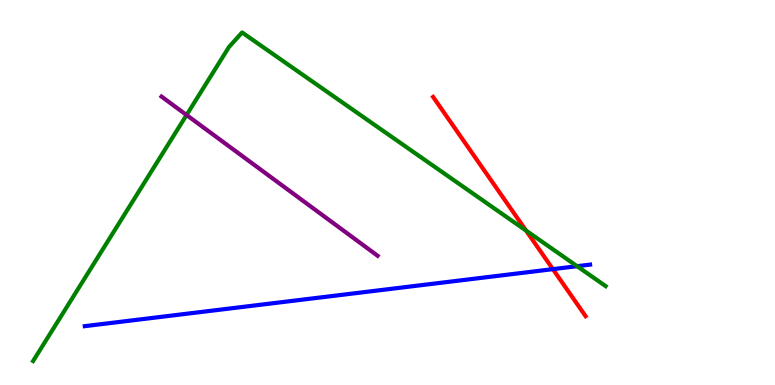[{'lines': ['blue', 'red'], 'intersections': [{'x': 7.13, 'y': 3.01}]}, {'lines': ['green', 'red'], 'intersections': [{'x': 6.79, 'y': 4.01}]}, {'lines': ['purple', 'red'], 'intersections': []}, {'lines': ['blue', 'green'], 'intersections': [{'x': 7.45, 'y': 3.09}]}, {'lines': ['blue', 'purple'], 'intersections': []}, {'lines': ['green', 'purple'], 'intersections': [{'x': 2.41, 'y': 7.01}]}]